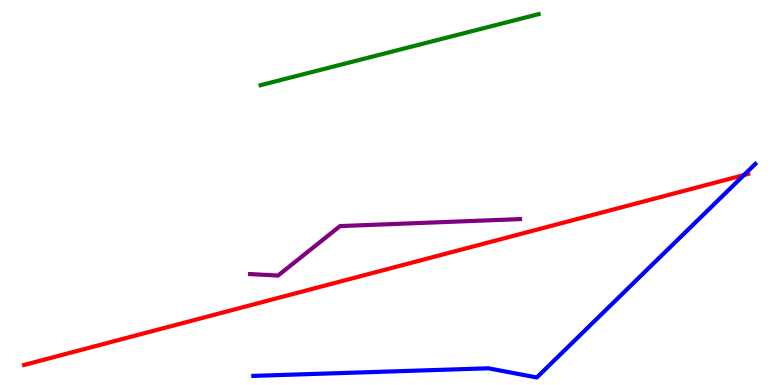[{'lines': ['blue', 'red'], 'intersections': [{'x': 9.6, 'y': 5.45}]}, {'lines': ['green', 'red'], 'intersections': []}, {'lines': ['purple', 'red'], 'intersections': []}, {'lines': ['blue', 'green'], 'intersections': []}, {'lines': ['blue', 'purple'], 'intersections': []}, {'lines': ['green', 'purple'], 'intersections': []}]